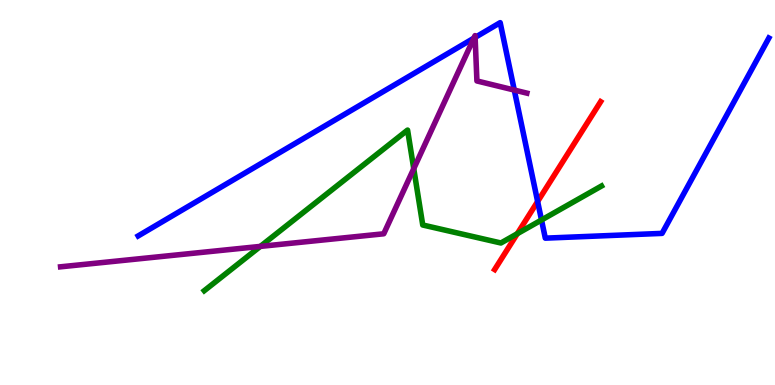[{'lines': ['blue', 'red'], 'intersections': [{'x': 6.94, 'y': 4.77}]}, {'lines': ['green', 'red'], 'intersections': [{'x': 6.67, 'y': 3.93}]}, {'lines': ['purple', 'red'], 'intersections': []}, {'lines': ['blue', 'green'], 'intersections': [{'x': 6.99, 'y': 4.29}]}, {'lines': ['blue', 'purple'], 'intersections': [{'x': 6.11, 'y': 9.01}, {'x': 6.13, 'y': 9.03}, {'x': 6.64, 'y': 7.66}]}, {'lines': ['green', 'purple'], 'intersections': [{'x': 3.36, 'y': 3.6}, {'x': 5.34, 'y': 5.62}]}]